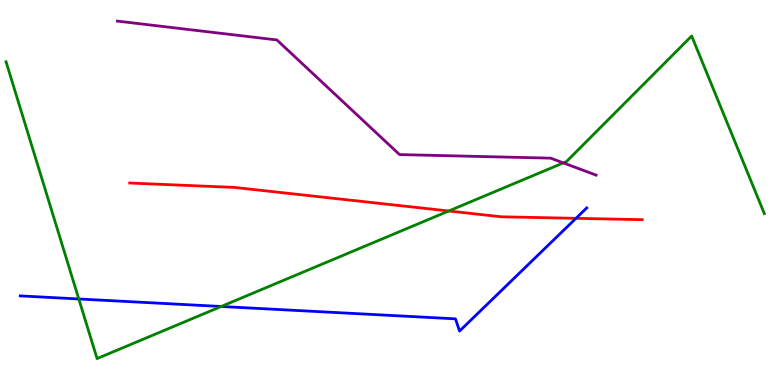[{'lines': ['blue', 'red'], 'intersections': [{'x': 7.43, 'y': 4.33}]}, {'lines': ['green', 'red'], 'intersections': [{'x': 5.79, 'y': 4.52}]}, {'lines': ['purple', 'red'], 'intersections': []}, {'lines': ['blue', 'green'], 'intersections': [{'x': 1.02, 'y': 2.23}, {'x': 2.85, 'y': 2.04}]}, {'lines': ['blue', 'purple'], 'intersections': []}, {'lines': ['green', 'purple'], 'intersections': [{'x': 7.27, 'y': 5.77}]}]